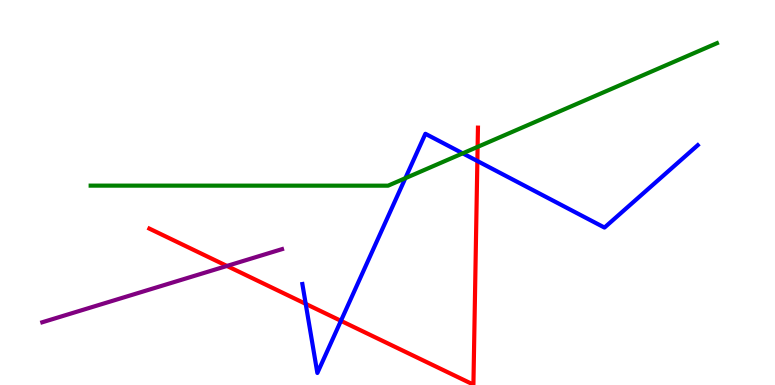[{'lines': ['blue', 'red'], 'intersections': [{'x': 3.94, 'y': 2.11}, {'x': 4.4, 'y': 1.67}, {'x': 6.16, 'y': 5.82}]}, {'lines': ['green', 'red'], 'intersections': [{'x': 6.16, 'y': 6.18}]}, {'lines': ['purple', 'red'], 'intersections': [{'x': 2.93, 'y': 3.09}]}, {'lines': ['blue', 'green'], 'intersections': [{'x': 5.23, 'y': 5.37}, {'x': 5.97, 'y': 6.02}]}, {'lines': ['blue', 'purple'], 'intersections': []}, {'lines': ['green', 'purple'], 'intersections': []}]